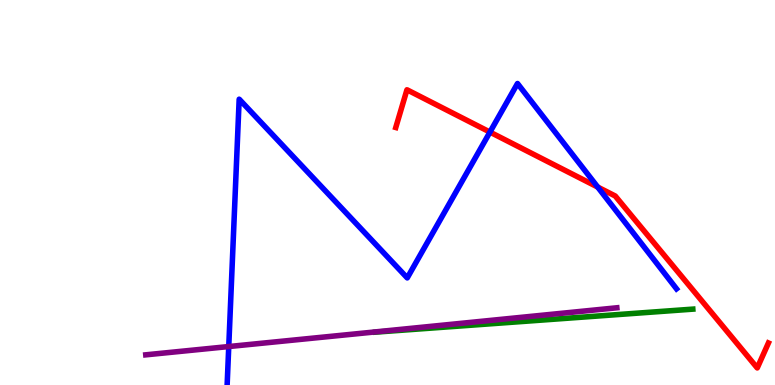[{'lines': ['blue', 'red'], 'intersections': [{'x': 6.32, 'y': 6.57}, {'x': 7.71, 'y': 5.14}]}, {'lines': ['green', 'red'], 'intersections': []}, {'lines': ['purple', 'red'], 'intersections': []}, {'lines': ['blue', 'green'], 'intersections': []}, {'lines': ['blue', 'purple'], 'intersections': [{'x': 2.95, 'y': 0.999}]}, {'lines': ['green', 'purple'], 'intersections': []}]